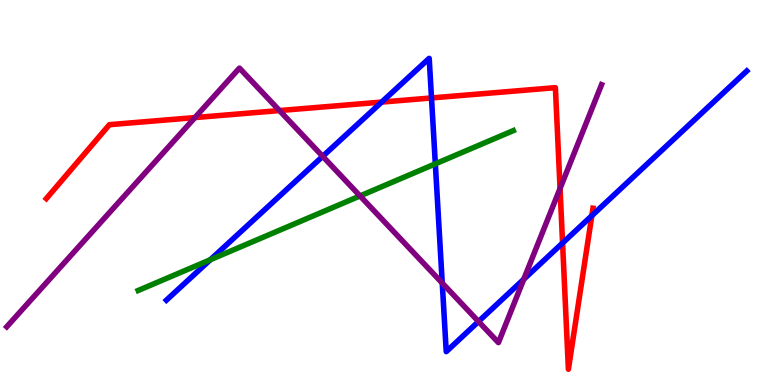[{'lines': ['blue', 'red'], 'intersections': [{'x': 4.92, 'y': 7.35}, {'x': 5.57, 'y': 7.46}, {'x': 7.26, 'y': 3.69}, {'x': 7.64, 'y': 4.4}]}, {'lines': ['green', 'red'], 'intersections': []}, {'lines': ['purple', 'red'], 'intersections': [{'x': 2.52, 'y': 6.95}, {'x': 3.61, 'y': 7.13}, {'x': 7.23, 'y': 5.1}]}, {'lines': ['blue', 'green'], 'intersections': [{'x': 2.71, 'y': 3.25}, {'x': 5.62, 'y': 5.74}]}, {'lines': ['blue', 'purple'], 'intersections': [{'x': 4.16, 'y': 5.94}, {'x': 5.71, 'y': 2.65}, {'x': 6.17, 'y': 1.65}, {'x': 6.76, 'y': 2.75}]}, {'lines': ['green', 'purple'], 'intersections': [{'x': 4.65, 'y': 4.91}]}]